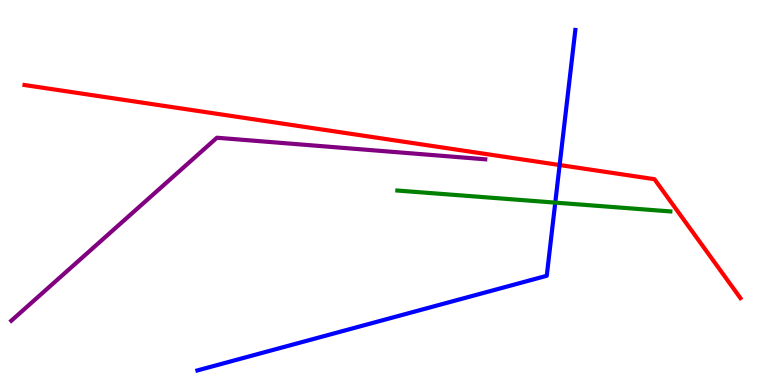[{'lines': ['blue', 'red'], 'intersections': [{'x': 7.22, 'y': 5.71}]}, {'lines': ['green', 'red'], 'intersections': []}, {'lines': ['purple', 'red'], 'intersections': []}, {'lines': ['blue', 'green'], 'intersections': [{'x': 7.16, 'y': 4.74}]}, {'lines': ['blue', 'purple'], 'intersections': []}, {'lines': ['green', 'purple'], 'intersections': []}]